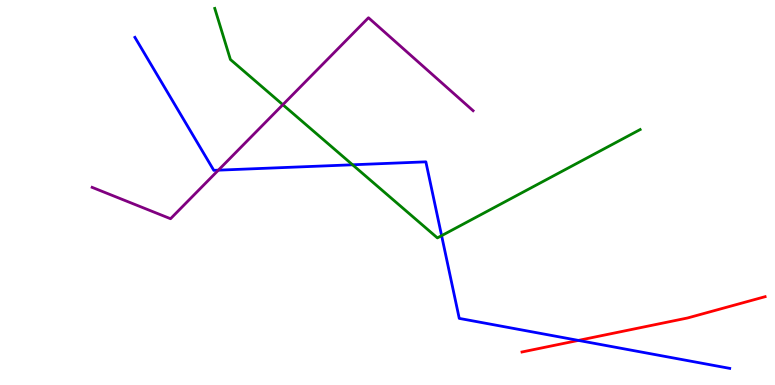[{'lines': ['blue', 'red'], 'intersections': [{'x': 7.46, 'y': 1.16}]}, {'lines': ['green', 'red'], 'intersections': []}, {'lines': ['purple', 'red'], 'intersections': []}, {'lines': ['blue', 'green'], 'intersections': [{'x': 4.55, 'y': 5.72}, {'x': 5.7, 'y': 3.88}]}, {'lines': ['blue', 'purple'], 'intersections': [{'x': 2.82, 'y': 5.58}]}, {'lines': ['green', 'purple'], 'intersections': [{'x': 3.65, 'y': 7.28}]}]